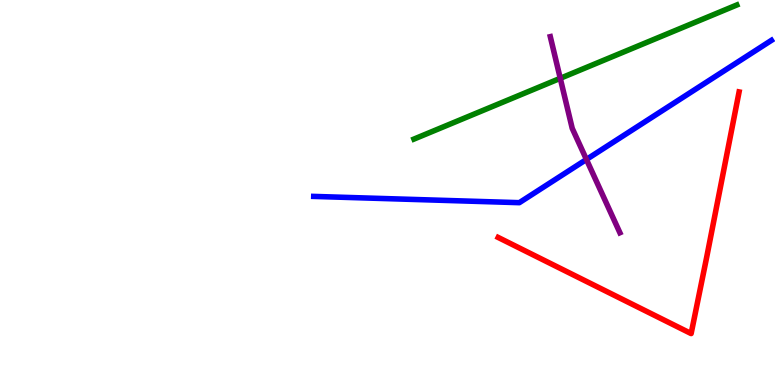[{'lines': ['blue', 'red'], 'intersections': []}, {'lines': ['green', 'red'], 'intersections': []}, {'lines': ['purple', 'red'], 'intersections': []}, {'lines': ['blue', 'green'], 'intersections': []}, {'lines': ['blue', 'purple'], 'intersections': [{'x': 7.57, 'y': 5.86}]}, {'lines': ['green', 'purple'], 'intersections': [{'x': 7.23, 'y': 7.97}]}]